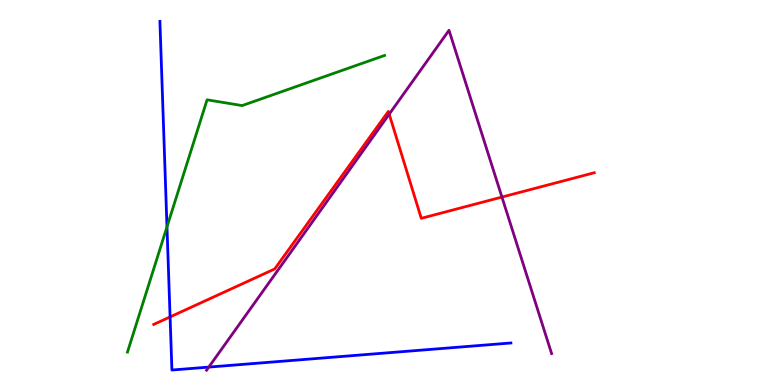[{'lines': ['blue', 'red'], 'intersections': [{'x': 2.19, 'y': 1.77}]}, {'lines': ['green', 'red'], 'intersections': []}, {'lines': ['purple', 'red'], 'intersections': [{'x': 5.02, 'y': 7.03}, {'x': 6.48, 'y': 4.88}]}, {'lines': ['blue', 'green'], 'intersections': [{'x': 2.15, 'y': 4.11}]}, {'lines': ['blue', 'purple'], 'intersections': [{'x': 2.69, 'y': 0.465}]}, {'lines': ['green', 'purple'], 'intersections': []}]